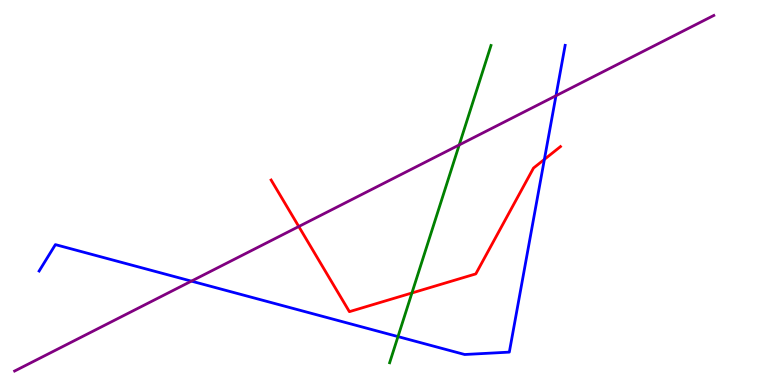[{'lines': ['blue', 'red'], 'intersections': [{'x': 7.02, 'y': 5.86}]}, {'lines': ['green', 'red'], 'intersections': [{'x': 5.32, 'y': 2.39}]}, {'lines': ['purple', 'red'], 'intersections': [{'x': 3.86, 'y': 4.12}]}, {'lines': ['blue', 'green'], 'intersections': [{'x': 5.14, 'y': 1.26}]}, {'lines': ['blue', 'purple'], 'intersections': [{'x': 2.47, 'y': 2.7}, {'x': 7.17, 'y': 7.51}]}, {'lines': ['green', 'purple'], 'intersections': [{'x': 5.93, 'y': 6.24}]}]